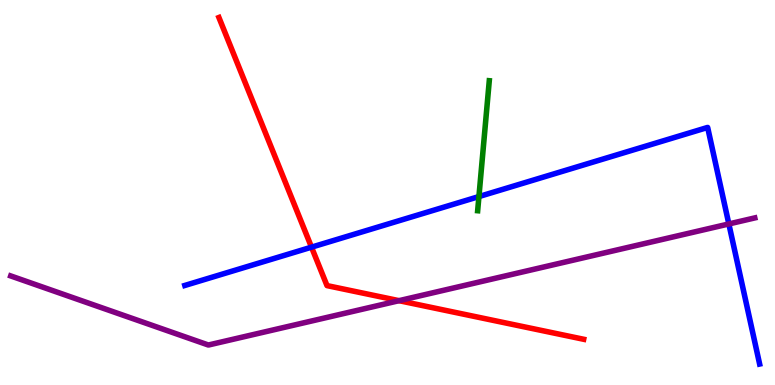[{'lines': ['blue', 'red'], 'intersections': [{'x': 4.02, 'y': 3.58}]}, {'lines': ['green', 'red'], 'intersections': []}, {'lines': ['purple', 'red'], 'intersections': [{'x': 5.15, 'y': 2.19}]}, {'lines': ['blue', 'green'], 'intersections': [{'x': 6.18, 'y': 4.89}]}, {'lines': ['blue', 'purple'], 'intersections': [{'x': 9.4, 'y': 4.18}]}, {'lines': ['green', 'purple'], 'intersections': []}]